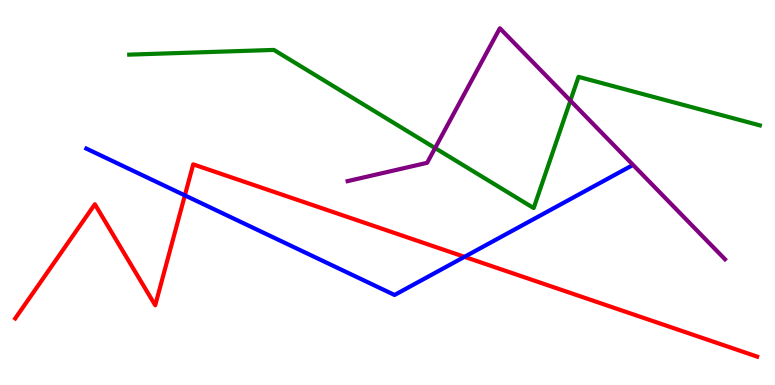[{'lines': ['blue', 'red'], 'intersections': [{'x': 2.39, 'y': 4.93}, {'x': 5.99, 'y': 3.33}]}, {'lines': ['green', 'red'], 'intersections': []}, {'lines': ['purple', 'red'], 'intersections': []}, {'lines': ['blue', 'green'], 'intersections': []}, {'lines': ['blue', 'purple'], 'intersections': []}, {'lines': ['green', 'purple'], 'intersections': [{'x': 5.61, 'y': 6.15}, {'x': 7.36, 'y': 7.39}]}]